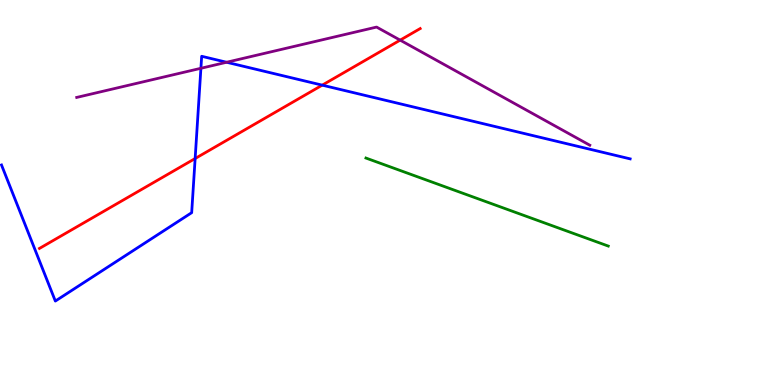[{'lines': ['blue', 'red'], 'intersections': [{'x': 2.52, 'y': 5.88}, {'x': 4.16, 'y': 7.79}]}, {'lines': ['green', 'red'], 'intersections': []}, {'lines': ['purple', 'red'], 'intersections': [{'x': 5.16, 'y': 8.96}]}, {'lines': ['blue', 'green'], 'intersections': []}, {'lines': ['blue', 'purple'], 'intersections': [{'x': 2.59, 'y': 8.23}, {'x': 2.92, 'y': 8.38}]}, {'lines': ['green', 'purple'], 'intersections': []}]